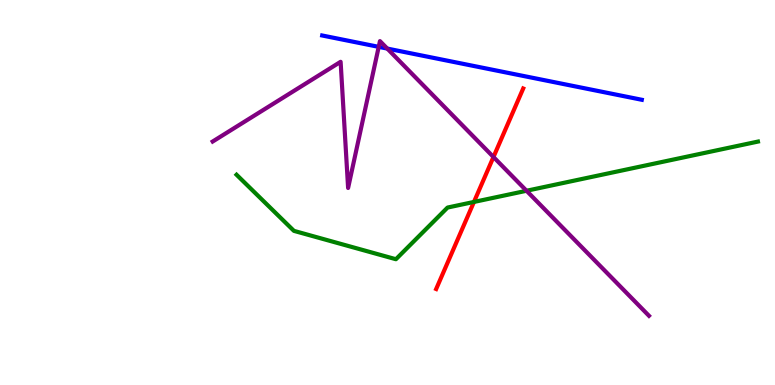[{'lines': ['blue', 'red'], 'intersections': []}, {'lines': ['green', 'red'], 'intersections': [{'x': 6.12, 'y': 4.75}]}, {'lines': ['purple', 'red'], 'intersections': [{'x': 6.37, 'y': 5.92}]}, {'lines': ['blue', 'green'], 'intersections': []}, {'lines': ['blue', 'purple'], 'intersections': [{'x': 4.89, 'y': 8.78}, {'x': 5.0, 'y': 8.74}]}, {'lines': ['green', 'purple'], 'intersections': [{'x': 6.79, 'y': 5.05}]}]